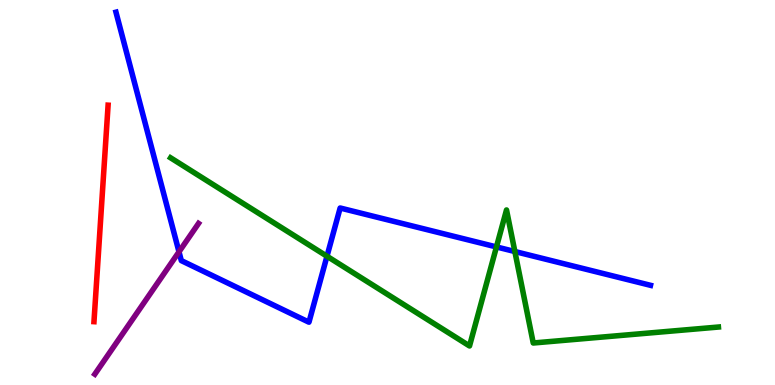[{'lines': ['blue', 'red'], 'intersections': []}, {'lines': ['green', 'red'], 'intersections': []}, {'lines': ['purple', 'red'], 'intersections': []}, {'lines': ['blue', 'green'], 'intersections': [{'x': 4.22, 'y': 3.34}, {'x': 6.41, 'y': 3.59}, {'x': 6.64, 'y': 3.47}]}, {'lines': ['blue', 'purple'], 'intersections': [{'x': 2.31, 'y': 3.46}]}, {'lines': ['green', 'purple'], 'intersections': []}]